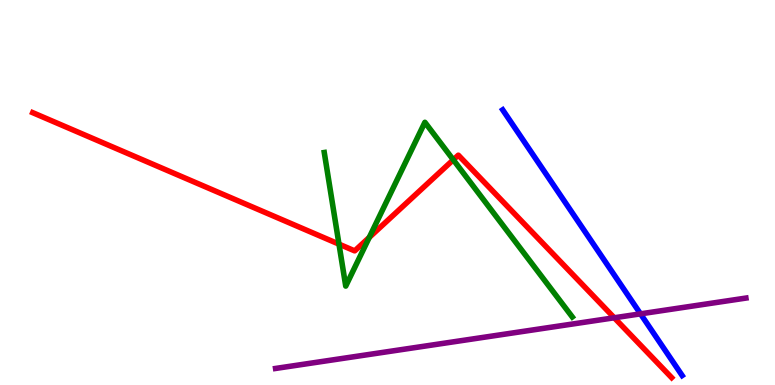[{'lines': ['blue', 'red'], 'intersections': []}, {'lines': ['green', 'red'], 'intersections': [{'x': 4.37, 'y': 3.66}, {'x': 4.76, 'y': 3.83}, {'x': 5.85, 'y': 5.85}]}, {'lines': ['purple', 'red'], 'intersections': [{'x': 7.93, 'y': 1.75}]}, {'lines': ['blue', 'green'], 'intersections': []}, {'lines': ['blue', 'purple'], 'intersections': [{'x': 8.26, 'y': 1.85}]}, {'lines': ['green', 'purple'], 'intersections': []}]